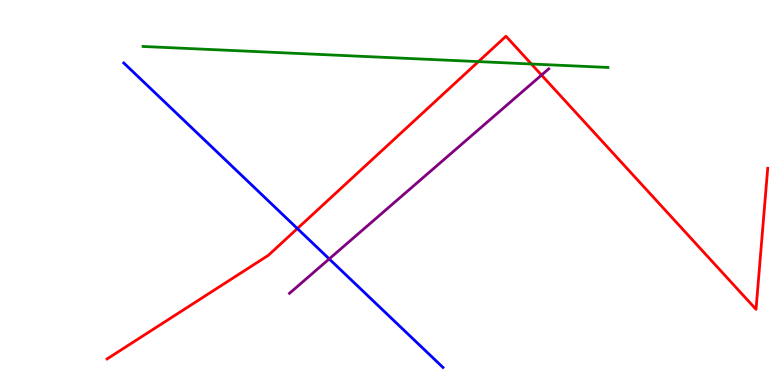[{'lines': ['blue', 'red'], 'intersections': [{'x': 3.84, 'y': 4.06}]}, {'lines': ['green', 'red'], 'intersections': [{'x': 6.17, 'y': 8.4}, {'x': 6.86, 'y': 8.34}]}, {'lines': ['purple', 'red'], 'intersections': [{'x': 6.99, 'y': 8.05}]}, {'lines': ['blue', 'green'], 'intersections': []}, {'lines': ['blue', 'purple'], 'intersections': [{'x': 4.25, 'y': 3.27}]}, {'lines': ['green', 'purple'], 'intersections': []}]